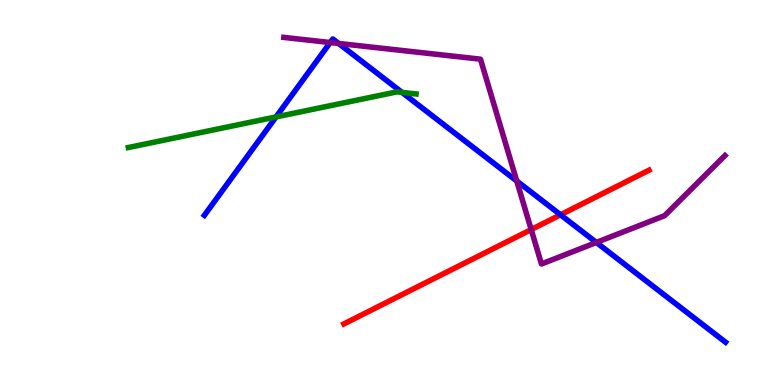[{'lines': ['blue', 'red'], 'intersections': [{'x': 7.23, 'y': 4.42}]}, {'lines': ['green', 'red'], 'intersections': []}, {'lines': ['purple', 'red'], 'intersections': [{'x': 6.85, 'y': 4.04}]}, {'lines': ['blue', 'green'], 'intersections': [{'x': 3.56, 'y': 6.96}, {'x': 5.19, 'y': 7.6}]}, {'lines': ['blue', 'purple'], 'intersections': [{'x': 4.26, 'y': 8.9}, {'x': 4.37, 'y': 8.87}, {'x': 6.67, 'y': 5.3}, {'x': 7.69, 'y': 3.7}]}, {'lines': ['green', 'purple'], 'intersections': []}]